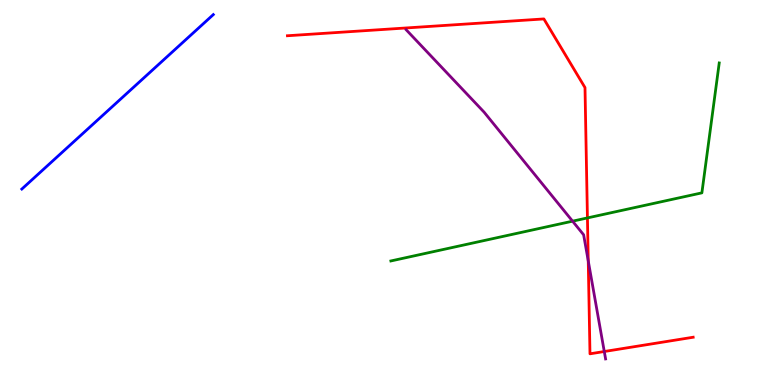[{'lines': ['blue', 'red'], 'intersections': []}, {'lines': ['green', 'red'], 'intersections': [{'x': 7.58, 'y': 4.34}]}, {'lines': ['purple', 'red'], 'intersections': [{'x': 7.59, 'y': 3.22}, {'x': 7.8, 'y': 0.87}]}, {'lines': ['blue', 'green'], 'intersections': []}, {'lines': ['blue', 'purple'], 'intersections': []}, {'lines': ['green', 'purple'], 'intersections': [{'x': 7.39, 'y': 4.26}]}]